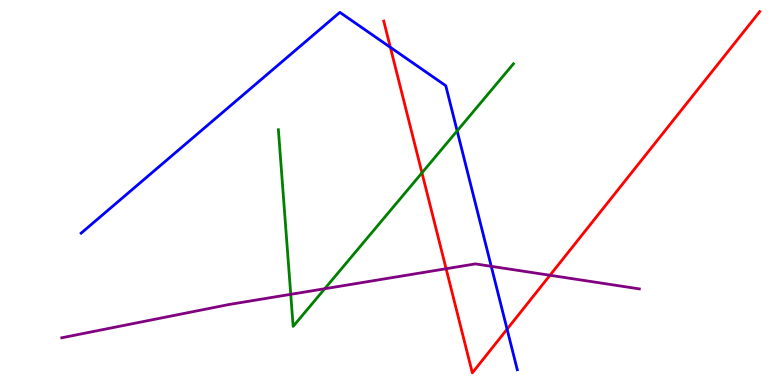[{'lines': ['blue', 'red'], 'intersections': [{'x': 5.04, 'y': 8.77}, {'x': 6.54, 'y': 1.45}]}, {'lines': ['green', 'red'], 'intersections': [{'x': 5.44, 'y': 5.51}]}, {'lines': ['purple', 'red'], 'intersections': [{'x': 5.76, 'y': 3.02}, {'x': 7.1, 'y': 2.85}]}, {'lines': ['blue', 'green'], 'intersections': [{'x': 5.9, 'y': 6.6}]}, {'lines': ['blue', 'purple'], 'intersections': [{'x': 6.34, 'y': 3.08}]}, {'lines': ['green', 'purple'], 'intersections': [{'x': 3.75, 'y': 2.36}, {'x': 4.19, 'y': 2.5}]}]